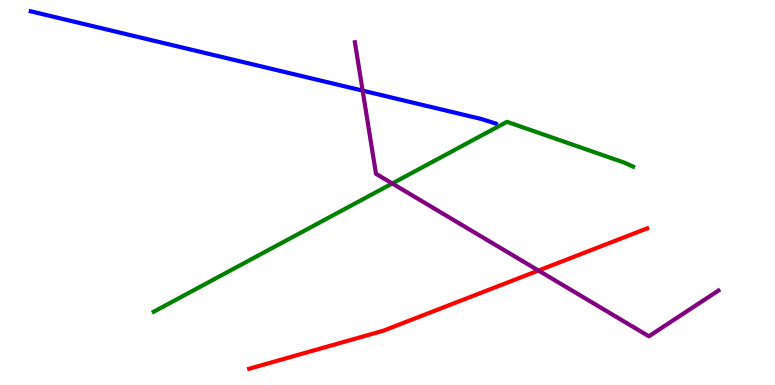[{'lines': ['blue', 'red'], 'intersections': []}, {'lines': ['green', 'red'], 'intersections': []}, {'lines': ['purple', 'red'], 'intersections': [{'x': 6.95, 'y': 2.97}]}, {'lines': ['blue', 'green'], 'intersections': []}, {'lines': ['blue', 'purple'], 'intersections': [{'x': 4.68, 'y': 7.65}]}, {'lines': ['green', 'purple'], 'intersections': [{'x': 5.06, 'y': 5.23}]}]